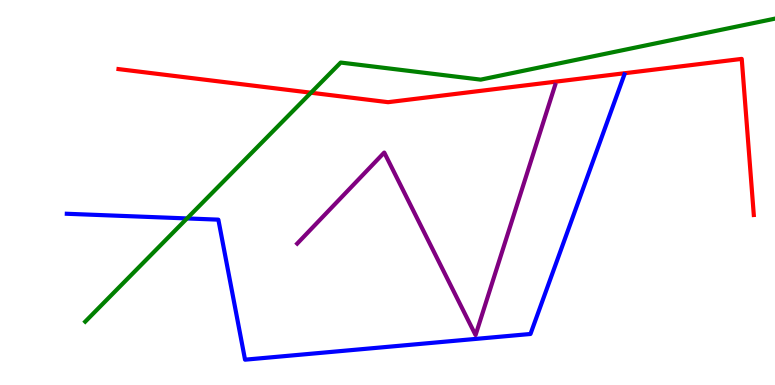[{'lines': ['blue', 'red'], 'intersections': []}, {'lines': ['green', 'red'], 'intersections': [{'x': 4.01, 'y': 7.59}]}, {'lines': ['purple', 'red'], 'intersections': []}, {'lines': ['blue', 'green'], 'intersections': [{'x': 2.41, 'y': 4.33}]}, {'lines': ['blue', 'purple'], 'intersections': []}, {'lines': ['green', 'purple'], 'intersections': []}]